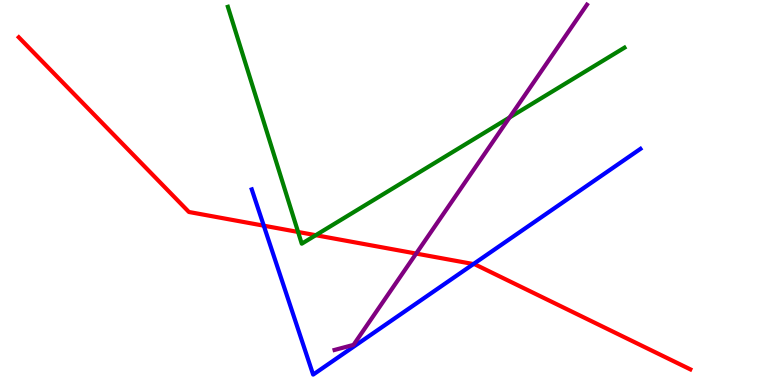[{'lines': ['blue', 'red'], 'intersections': [{'x': 3.4, 'y': 4.14}, {'x': 6.11, 'y': 3.14}]}, {'lines': ['green', 'red'], 'intersections': [{'x': 3.85, 'y': 3.97}, {'x': 4.07, 'y': 3.89}]}, {'lines': ['purple', 'red'], 'intersections': [{'x': 5.37, 'y': 3.41}]}, {'lines': ['blue', 'green'], 'intersections': []}, {'lines': ['blue', 'purple'], 'intersections': []}, {'lines': ['green', 'purple'], 'intersections': [{'x': 6.57, 'y': 6.95}]}]